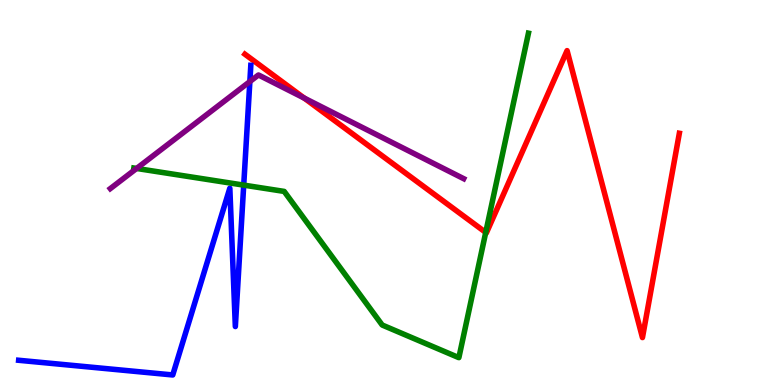[{'lines': ['blue', 'red'], 'intersections': []}, {'lines': ['green', 'red'], 'intersections': [{'x': 6.27, 'y': 3.96}]}, {'lines': ['purple', 'red'], 'intersections': [{'x': 3.93, 'y': 7.45}]}, {'lines': ['blue', 'green'], 'intersections': [{'x': 3.14, 'y': 5.19}]}, {'lines': ['blue', 'purple'], 'intersections': [{'x': 3.22, 'y': 7.88}]}, {'lines': ['green', 'purple'], 'intersections': [{'x': 1.76, 'y': 5.62}]}]